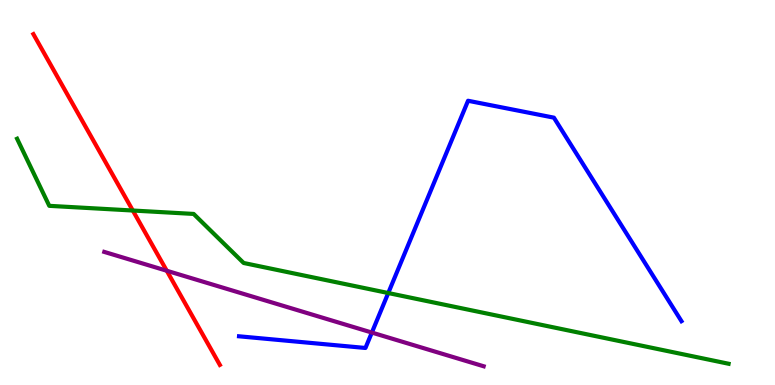[{'lines': ['blue', 'red'], 'intersections': []}, {'lines': ['green', 'red'], 'intersections': [{'x': 1.71, 'y': 4.53}]}, {'lines': ['purple', 'red'], 'intersections': [{'x': 2.15, 'y': 2.97}]}, {'lines': ['blue', 'green'], 'intersections': [{'x': 5.01, 'y': 2.39}]}, {'lines': ['blue', 'purple'], 'intersections': [{'x': 4.8, 'y': 1.36}]}, {'lines': ['green', 'purple'], 'intersections': []}]